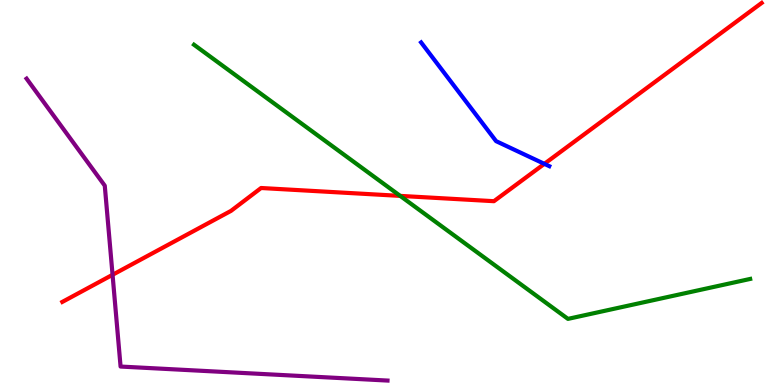[{'lines': ['blue', 'red'], 'intersections': [{'x': 7.02, 'y': 5.74}]}, {'lines': ['green', 'red'], 'intersections': [{'x': 5.16, 'y': 4.91}]}, {'lines': ['purple', 'red'], 'intersections': [{'x': 1.45, 'y': 2.86}]}, {'lines': ['blue', 'green'], 'intersections': []}, {'lines': ['blue', 'purple'], 'intersections': []}, {'lines': ['green', 'purple'], 'intersections': []}]